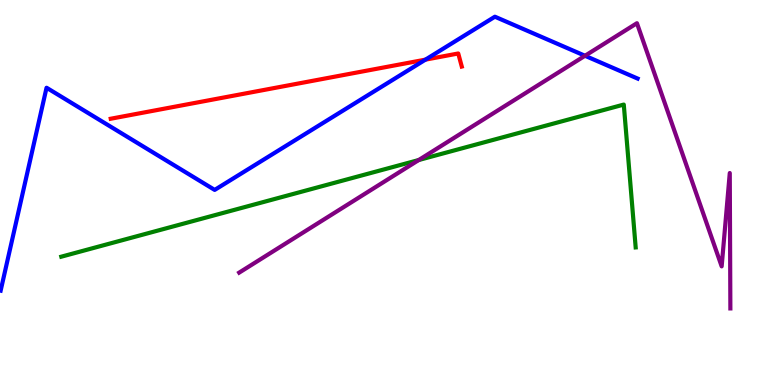[{'lines': ['blue', 'red'], 'intersections': [{'x': 5.49, 'y': 8.45}]}, {'lines': ['green', 'red'], 'intersections': []}, {'lines': ['purple', 'red'], 'intersections': []}, {'lines': ['blue', 'green'], 'intersections': []}, {'lines': ['blue', 'purple'], 'intersections': [{'x': 7.55, 'y': 8.55}]}, {'lines': ['green', 'purple'], 'intersections': [{'x': 5.4, 'y': 5.84}]}]